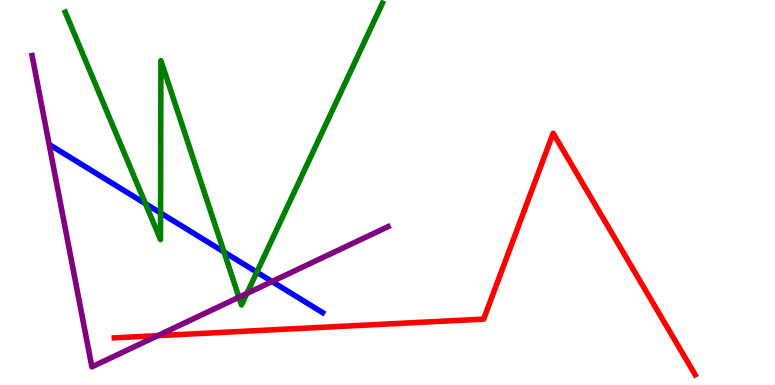[{'lines': ['blue', 'red'], 'intersections': []}, {'lines': ['green', 'red'], 'intersections': []}, {'lines': ['purple', 'red'], 'intersections': [{'x': 2.04, 'y': 1.28}]}, {'lines': ['blue', 'green'], 'intersections': [{'x': 1.88, 'y': 4.71}, {'x': 2.07, 'y': 4.47}, {'x': 2.89, 'y': 3.45}, {'x': 3.31, 'y': 2.93}]}, {'lines': ['blue', 'purple'], 'intersections': [{'x': 3.51, 'y': 2.69}]}, {'lines': ['green', 'purple'], 'intersections': [{'x': 3.08, 'y': 2.28}, {'x': 3.19, 'y': 2.38}]}]